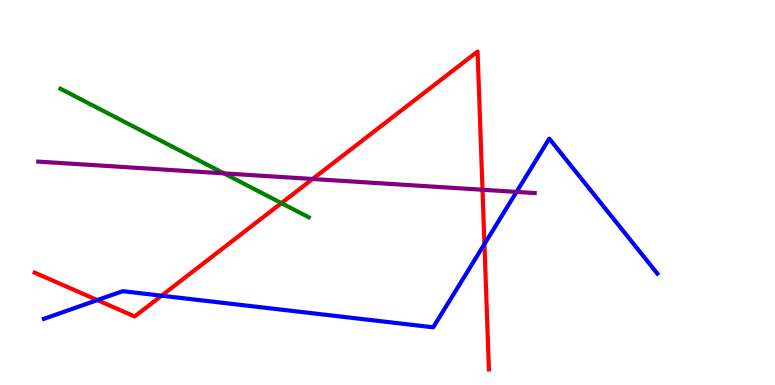[{'lines': ['blue', 'red'], 'intersections': [{'x': 1.26, 'y': 2.21}, {'x': 2.08, 'y': 2.32}, {'x': 6.25, 'y': 3.66}]}, {'lines': ['green', 'red'], 'intersections': [{'x': 3.63, 'y': 4.72}]}, {'lines': ['purple', 'red'], 'intersections': [{'x': 4.03, 'y': 5.35}, {'x': 6.23, 'y': 5.07}]}, {'lines': ['blue', 'green'], 'intersections': []}, {'lines': ['blue', 'purple'], 'intersections': [{'x': 6.66, 'y': 5.02}]}, {'lines': ['green', 'purple'], 'intersections': [{'x': 2.89, 'y': 5.5}]}]